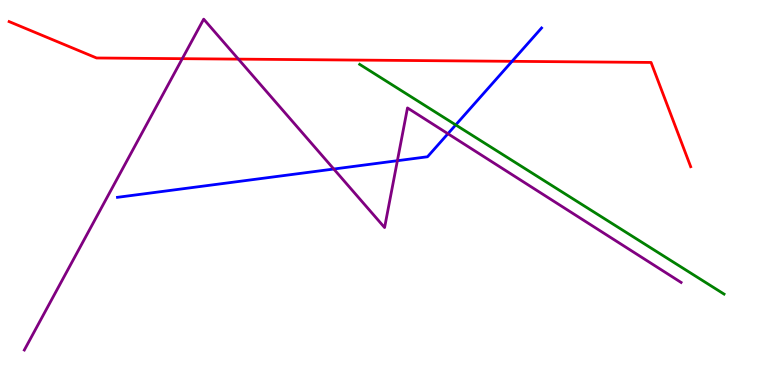[{'lines': ['blue', 'red'], 'intersections': [{'x': 6.61, 'y': 8.41}]}, {'lines': ['green', 'red'], 'intersections': []}, {'lines': ['purple', 'red'], 'intersections': [{'x': 2.35, 'y': 8.48}, {'x': 3.08, 'y': 8.46}]}, {'lines': ['blue', 'green'], 'intersections': [{'x': 5.88, 'y': 6.76}]}, {'lines': ['blue', 'purple'], 'intersections': [{'x': 4.31, 'y': 5.61}, {'x': 5.13, 'y': 5.83}, {'x': 5.78, 'y': 6.53}]}, {'lines': ['green', 'purple'], 'intersections': []}]